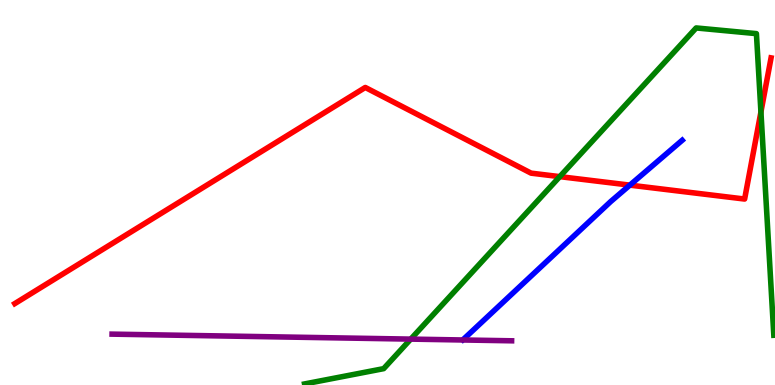[{'lines': ['blue', 'red'], 'intersections': [{'x': 8.13, 'y': 5.19}]}, {'lines': ['green', 'red'], 'intersections': [{'x': 7.22, 'y': 5.41}, {'x': 9.82, 'y': 7.09}]}, {'lines': ['purple', 'red'], 'intersections': []}, {'lines': ['blue', 'green'], 'intersections': []}, {'lines': ['blue', 'purple'], 'intersections': []}, {'lines': ['green', 'purple'], 'intersections': [{'x': 5.3, 'y': 1.19}]}]